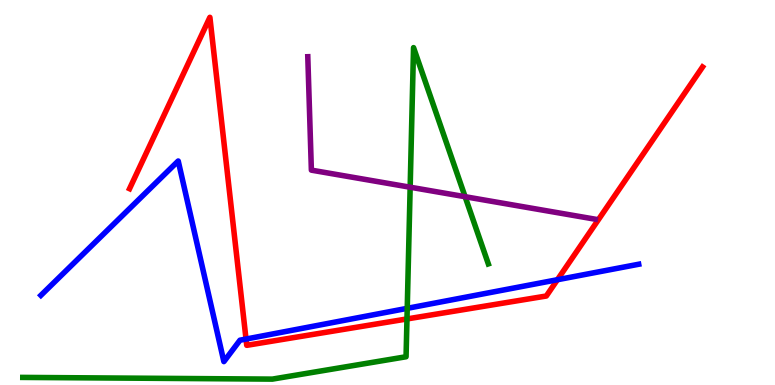[{'lines': ['blue', 'red'], 'intersections': [{'x': 3.17, 'y': 1.19}, {'x': 7.19, 'y': 2.73}]}, {'lines': ['green', 'red'], 'intersections': [{'x': 5.25, 'y': 1.72}]}, {'lines': ['purple', 'red'], 'intersections': []}, {'lines': ['blue', 'green'], 'intersections': [{'x': 5.25, 'y': 1.99}]}, {'lines': ['blue', 'purple'], 'intersections': []}, {'lines': ['green', 'purple'], 'intersections': [{'x': 5.29, 'y': 5.14}, {'x': 6.0, 'y': 4.89}]}]